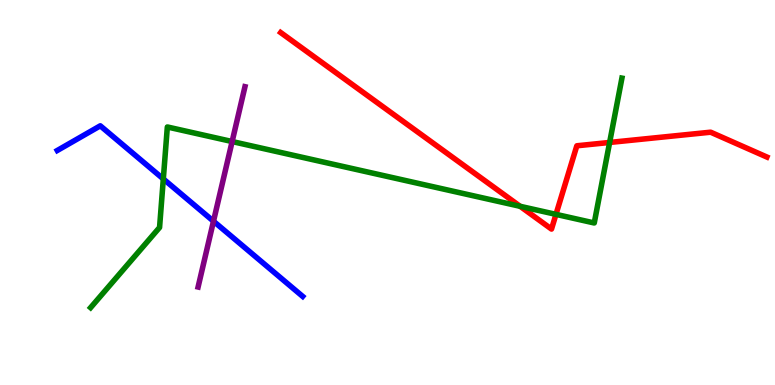[{'lines': ['blue', 'red'], 'intersections': []}, {'lines': ['green', 'red'], 'intersections': [{'x': 6.71, 'y': 4.64}, {'x': 7.17, 'y': 4.43}, {'x': 7.87, 'y': 6.3}]}, {'lines': ['purple', 'red'], 'intersections': []}, {'lines': ['blue', 'green'], 'intersections': [{'x': 2.11, 'y': 5.35}]}, {'lines': ['blue', 'purple'], 'intersections': [{'x': 2.75, 'y': 4.25}]}, {'lines': ['green', 'purple'], 'intersections': [{'x': 3.0, 'y': 6.32}]}]